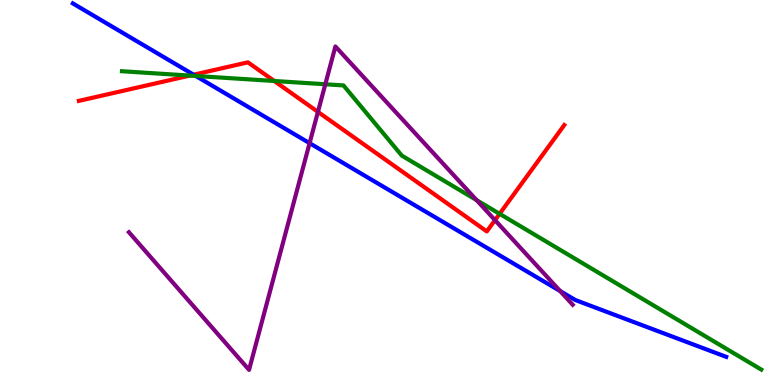[{'lines': ['blue', 'red'], 'intersections': [{'x': 2.5, 'y': 8.06}]}, {'lines': ['green', 'red'], 'intersections': [{'x': 2.45, 'y': 8.04}, {'x': 3.54, 'y': 7.9}, {'x': 6.45, 'y': 4.45}]}, {'lines': ['purple', 'red'], 'intersections': [{'x': 4.1, 'y': 7.09}, {'x': 6.39, 'y': 4.28}]}, {'lines': ['blue', 'green'], 'intersections': [{'x': 2.53, 'y': 8.03}]}, {'lines': ['blue', 'purple'], 'intersections': [{'x': 3.99, 'y': 6.28}, {'x': 7.23, 'y': 2.44}]}, {'lines': ['green', 'purple'], 'intersections': [{'x': 4.2, 'y': 7.81}, {'x': 6.15, 'y': 4.8}]}]